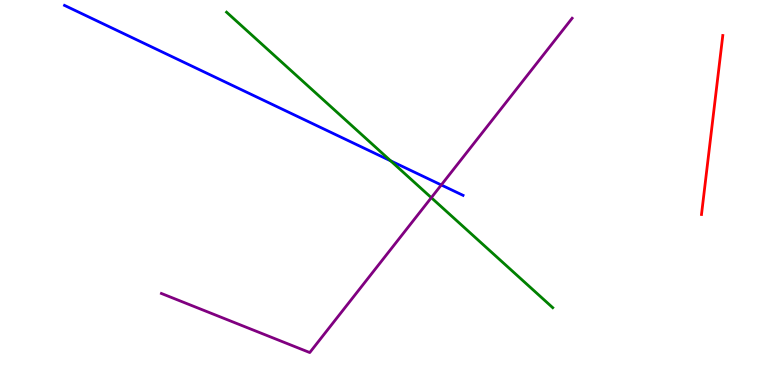[{'lines': ['blue', 'red'], 'intersections': []}, {'lines': ['green', 'red'], 'intersections': []}, {'lines': ['purple', 'red'], 'intersections': []}, {'lines': ['blue', 'green'], 'intersections': [{'x': 5.04, 'y': 5.82}]}, {'lines': ['blue', 'purple'], 'intersections': [{'x': 5.69, 'y': 5.2}]}, {'lines': ['green', 'purple'], 'intersections': [{'x': 5.57, 'y': 4.87}]}]